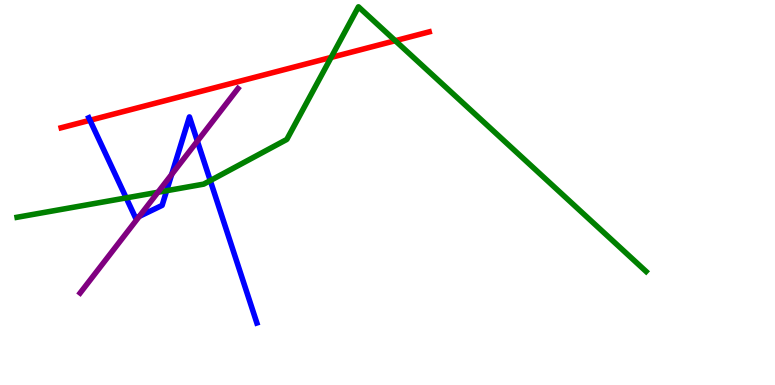[{'lines': ['blue', 'red'], 'intersections': [{'x': 1.16, 'y': 6.88}]}, {'lines': ['green', 'red'], 'intersections': [{'x': 4.27, 'y': 8.51}, {'x': 5.1, 'y': 8.94}]}, {'lines': ['purple', 'red'], 'intersections': []}, {'lines': ['blue', 'green'], 'intersections': [{'x': 1.63, 'y': 4.86}, {'x': 2.15, 'y': 5.05}, {'x': 2.71, 'y': 5.31}]}, {'lines': ['blue', 'purple'], 'intersections': [{'x': 1.8, 'y': 4.38}, {'x': 2.22, 'y': 5.47}, {'x': 2.55, 'y': 6.33}]}, {'lines': ['green', 'purple'], 'intersections': [{'x': 2.04, 'y': 5.01}]}]